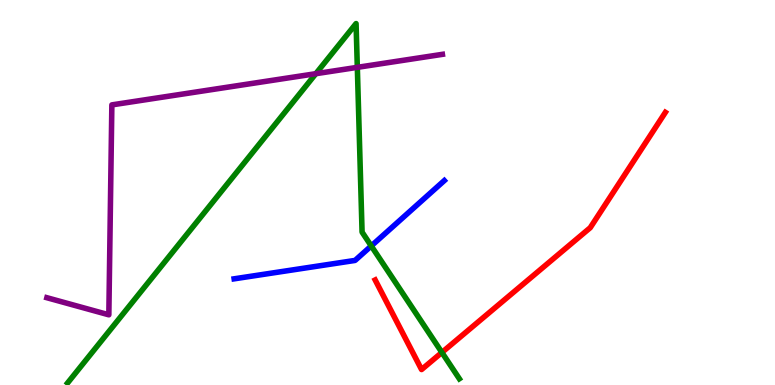[{'lines': ['blue', 'red'], 'intersections': []}, {'lines': ['green', 'red'], 'intersections': [{'x': 5.7, 'y': 0.846}]}, {'lines': ['purple', 'red'], 'intersections': []}, {'lines': ['blue', 'green'], 'intersections': [{'x': 4.79, 'y': 3.61}]}, {'lines': ['blue', 'purple'], 'intersections': []}, {'lines': ['green', 'purple'], 'intersections': [{'x': 4.08, 'y': 8.09}, {'x': 4.61, 'y': 8.25}]}]